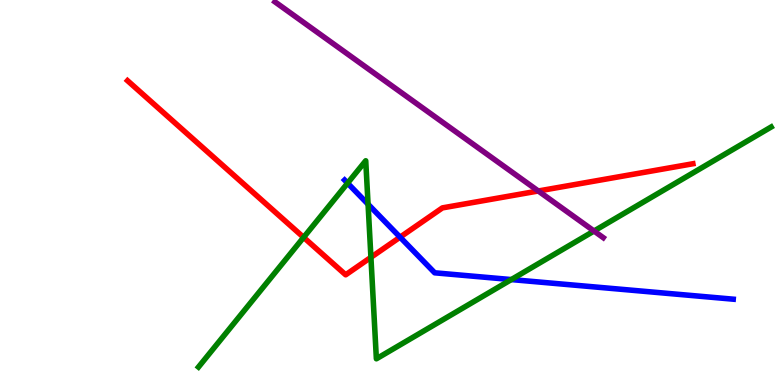[{'lines': ['blue', 'red'], 'intersections': [{'x': 5.16, 'y': 3.84}]}, {'lines': ['green', 'red'], 'intersections': [{'x': 3.92, 'y': 3.83}, {'x': 4.79, 'y': 3.32}]}, {'lines': ['purple', 'red'], 'intersections': [{'x': 6.95, 'y': 5.04}]}, {'lines': ['blue', 'green'], 'intersections': [{'x': 4.48, 'y': 5.24}, {'x': 4.75, 'y': 4.7}, {'x': 6.6, 'y': 2.74}]}, {'lines': ['blue', 'purple'], 'intersections': []}, {'lines': ['green', 'purple'], 'intersections': [{'x': 7.66, 'y': 4.0}]}]